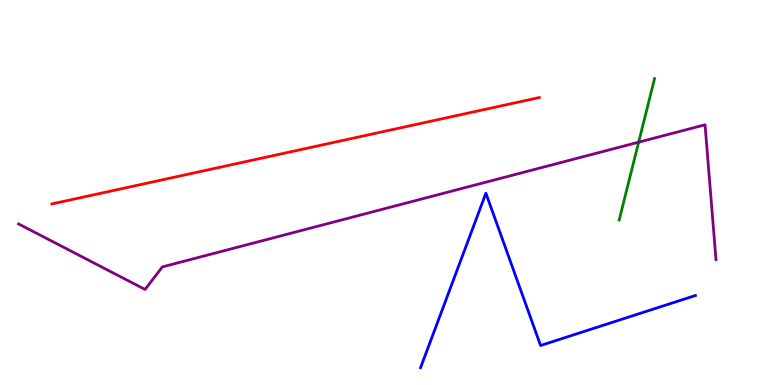[{'lines': ['blue', 'red'], 'intersections': []}, {'lines': ['green', 'red'], 'intersections': []}, {'lines': ['purple', 'red'], 'intersections': []}, {'lines': ['blue', 'green'], 'intersections': []}, {'lines': ['blue', 'purple'], 'intersections': []}, {'lines': ['green', 'purple'], 'intersections': [{'x': 8.24, 'y': 6.31}]}]